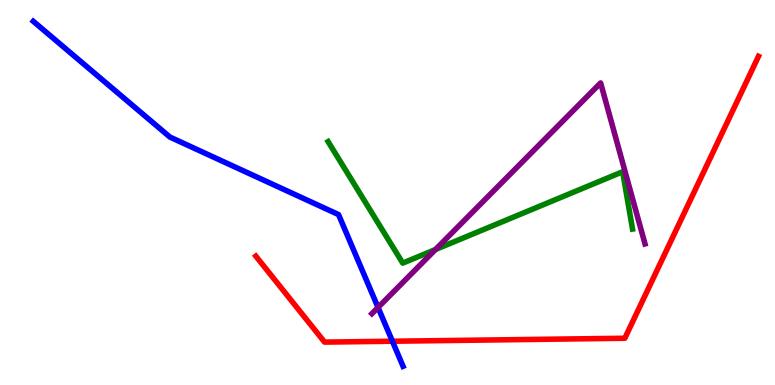[{'lines': ['blue', 'red'], 'intersections': [{'x': 5.06, 'y': 1.14}]}, {'lines': ['green', 'red'], 'intersections': []}, {'lines': ['purple', 'red'], 'intersections': []}, {'lines': ['blue', 'green'], 'intersections': []}, {'lines': ['blue', 'purple'], 'intersections': [{'x': 4.88, 'y': 2.01}]}, {'lines': ['green', 'purple'], 'intersections': [{'x': 5.62, 'y': 3.52}]}]